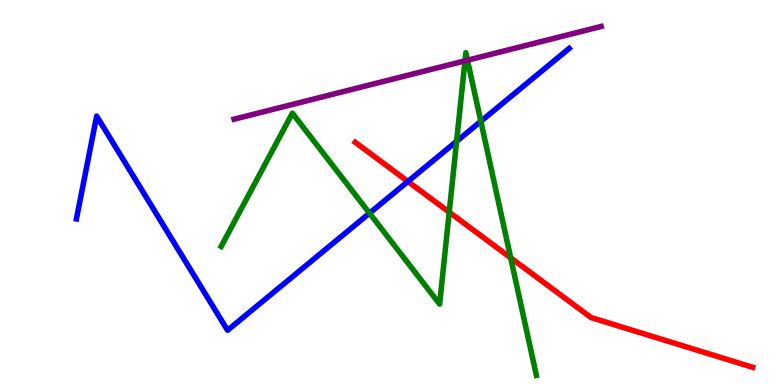[{'lines': ['blue', 'red'], 'intersections': [{'x': 5.26, 'y': 5.29}]}, {'lines': ['green', 'red'], 'intersections': [{'x': 5.8, 'y': 4.49}, {'x': 6.59, 'y': 3.3}]}, {'lines': ['purple', 'red'], 'intersections': []}, {'lines': ['blue', 'green'], 'intersections': [{'x': 4.77, 'y': 4.46}, {'x': 5.89, 'y': 6.33}, {'x': 6.2, 'y': 6.85}]}, {'lines': ['blue', 'purple'], 'intersections': []}, {'lines': ['green', 'purple'], 'intersections': [{'x': 6.0, 'y': 8.42}, {'x': 6.03, 'y': 8.44}]}]